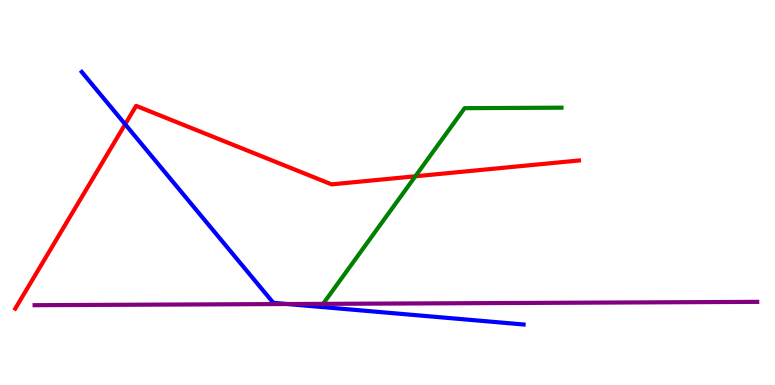[{'lines': ['blue', 'red'], 'intersections': [{'x': 1.61, 'y': 6.77}]}, {'lines': ['green', 'red'], 'intersections': [{'x': 5.36, 'y': 5.42}]}, {'lines': ['purple', 'red'], 'intersections': []}, {'lines': ['blue', 'green'], 'intersections': []}, {'lines': ['blue', 'purple'], 'intersections': [{'x': 3.71, 'y': 2.1}]}, {'lines': ['green', 'purple'], 'intersections': [{'x': 4.17, 'y': 2.11}]}]